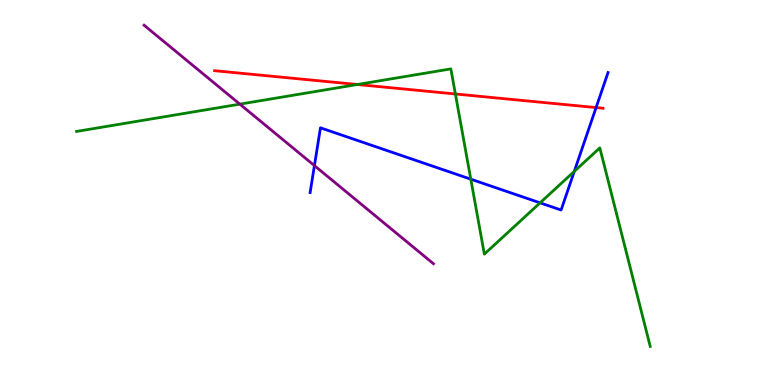[{'lines': ['blue', 'red'], 'intersections': [{'x': 7.69, 'y': 7.21}]}, {'lines': ['green', 'red'], 'intersections': [{'x': 4.61, 'y': 7.81}, {'x': 5.88, 'y': 7.56}]}, {'lines': ['purple', 'red'], 'intersections': []}, {'lines': ['blue', 'green'], 'intersections': [{'x': 6.07, 'y': 5.35}, {'x': 6.97, 'y': 4.73}, {'x': 7.41, 'y': 5.55}]}, {'lines': ['blue', 'purple'], 'intersections': [{'x': 4.06, 'y': 5.7}]}, {'lines': ['green', 'purple'], 'intersections': [{'x': 3.09, 'y': 7.29}]}]